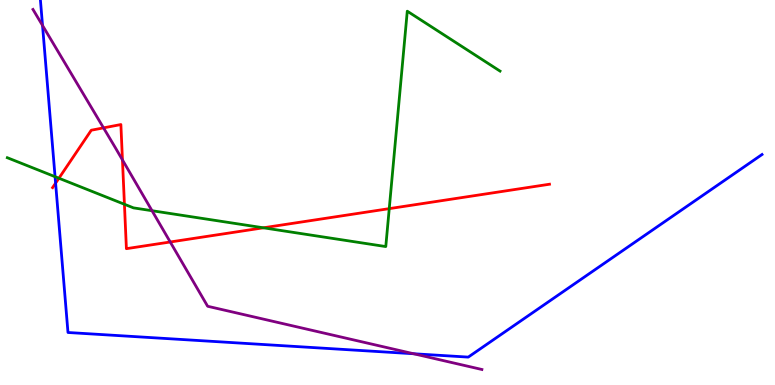[{'lines': ['blue', 'red'], 'intersections': [{'x': 0.717, 'y': 5.24}]}, {'lines': ['green', 'red'], 'intersections': [{'x': 0.76, 'y': 5.37}, {'x': 1.61, 'y': 4.69}, {'x': 3.4, 'y': 4.08}, {'x': 5.02, 'y': 4.58}]}, {'lines': ['purple', 'red'], 'intersections': [{'x': 1.34, 'y': 6.68}, {'x': 1.58, 'y': 5.85}, {'x': 2.2, 'y': 3.71}]}, {'lines': ['blue', 'green'], 'intersections': [{'x': 0.711, 'y': 5.41}]}, {'lines': ['blue', 'purple'], 'intersections': [{'x': 0.549, 'y': 9.34}, {'x': 5.34, 'y': 0.812}]}, {'lines': ['green', 'purple'], 'intersections': [{'x': 1.96, 'y': 4.53}]}]